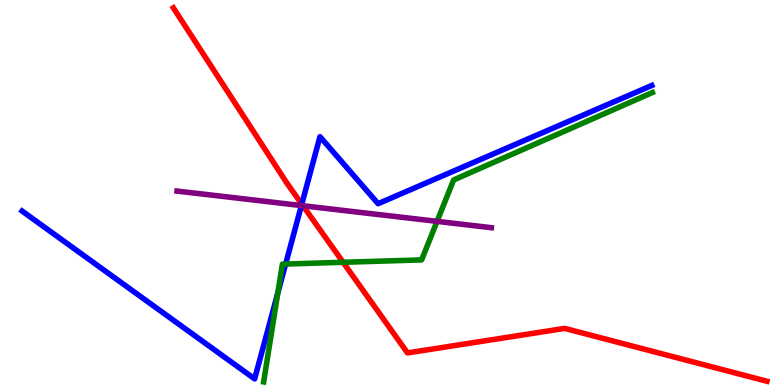[{'lines': ['blue', 'red'], 'intersections': [{'x': 3.89, 'y': 4.7}]}, {'lines': ['green', 'red'], 'intersections': [{'x': 4.43, 'y': 3.19}]}, {'lines': ['purple', 'red'], 'intersections': [{'x': 3.91, 'y': 4.66}]}, {'lines': ['blue', 'green'], 'intersections': [{'x': 3.58, 'y': 2.38}, {'x': 3.69, 'y': 3.14}]}, {'lines': ['blue', 'purple'], 'intersections': [{'x': 3.89, 'y': 4.66}]}, {'lines': ['green', 'purple'], 'intersections': [{'x': 5.64, 'y': 4.25}]}]